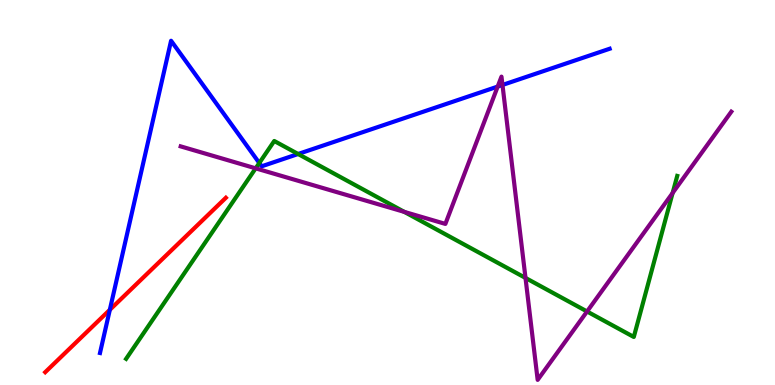[{'lines': ['blue', 'red'], 'intersections': [{'x': 1.42, 'y': 1.95}]}, {'lines': ['green', 'red'], 'intersections': []}, {'lines': ['purple', 'red'], 'intersections': []}, {'lines': ['blue', 'green'], 'intersections': [{'x': 3.35, 'y': 5.77}, {'x': 3.85, 'y': 6.0}]}, {'lines': ['blue', 'purple'], 'intersections': [{'x': 6.42, 'y': 7.75}, {'x': 6.48, 'y': 7.79}]}, {'lines': ['green', 'purple'], 'intersections': [{'x': 3.3, 'y': 5.63}, {'x': 5.22, 'y': 4.5}, {'x': 6.78, 'y': 2.78}, {'x': 7.57, 'y': 1.91}, {'x': 8.68, 'y': 4.99}]}]